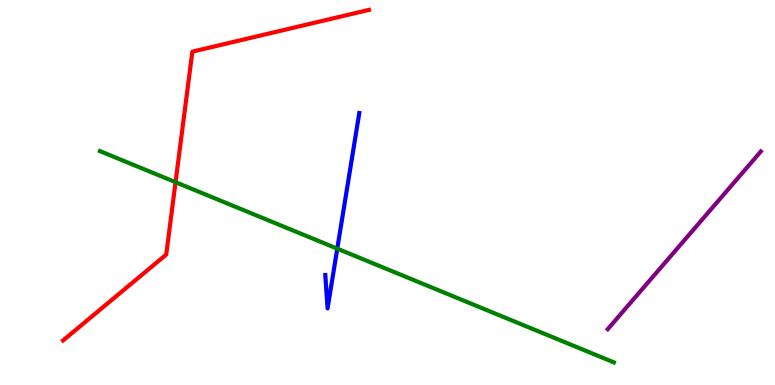[{'lines': ['blue', 'red'], 'intersections': []}, {'lines': ['green', 'red'], 'intersections': [{'x': 2.27, 'y': 5.27}]}, {'lines': ['purple', 'red'], 'intersections': []}, {'lines': ['blue', 'green'], 'intersections': [{'x': 4.35, 'y': 3.54}]}, {'lines': ['blue', 'purple'], 'intersections': []}, {'lines': ['green', 'purple'], 'intersections': []}]